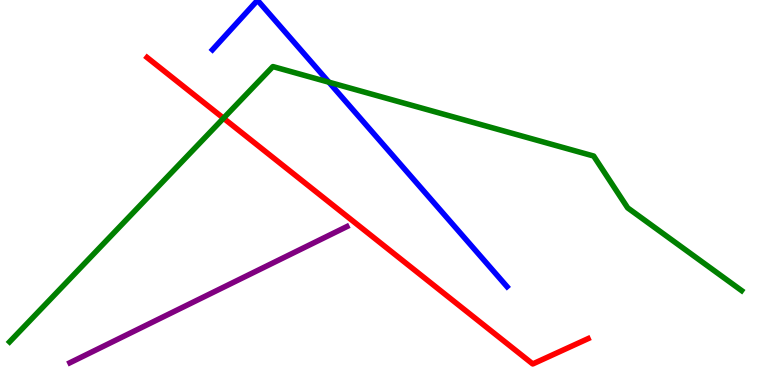[{'lines': ['blue', 'red'], 'intersections': []}, {'lines': ['green', 'red'], 'intersections': [{'x': 2.88, 'y': 6.93}]}, {'lines': ['purple', 'red'], 'intersections': []}, {'lines': ['blue', 'green'], 'intersections': [{'x': 4.24, 'y': 7.87}]}, {'lines': ['blue', 'purple'], 'intersections': []}, {'lines': ['green', 'purple'], 'intersections': []}]